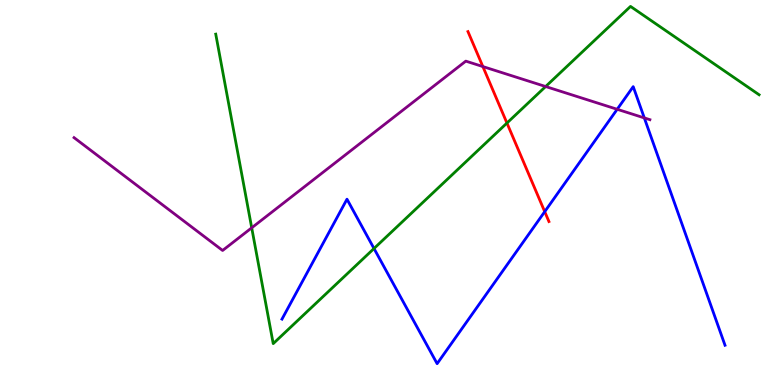[{'lines': ['blue', 'red'], 'intersections': [{'x': 7.03, 'y': 4.5}]}, {'lines': ['green', 'red'], 'intersections': [{'x': 6.54, 'y': 6.8}]}, {'lines': ['purple', 'red'], 'intersections': [{'x': 6.23, 'y': 8.27}]}, {'lines': ['blue', 'green'], 'intersections': [{'x': 4.83, 'y': 3.55}]}, {'lines': ['blue', 'purple'], 'intersections': [{'x': 7.96, 'y': 7.16}, {'x': 8.31, 'y': 6.94}]}, {'lines': ['green', 'purple'], 'intersections': [{'x': 3.25, 'y': 4.08}, {'x': 7.04, 'y': 7.75}]}]